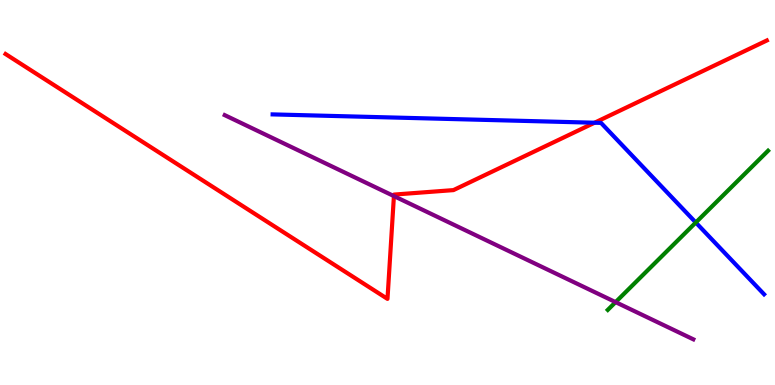[{'lines': ['blue', 'red'], 'intersections': [{'x': 7.67, 'y': 6.81}]}, {'lines': ['green', 'red'], 'intersections': []}, {'lines': ['purple', 'red'], 'intersections': [{'x': 5.08, 'y': 4.91}]}, {'lines': ['blue', 'green'], 'intersections': [{'x': 8.98, 'y': 4.22}]}, {'lines': ['blue', 'purple'], 'intersections': []}, {'lines': ['green', 'purple'], 'intersections': [{'x': 7.94, 'y': 2.15}]}]